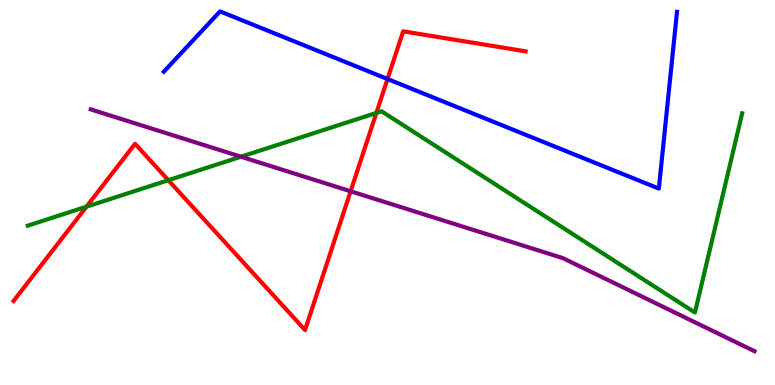[{'lines': ['blue', 'red'], 'intersections': [{'x': 5.0, 'y': 7.95}]}, {'lines': ['green', 'red'], 'intersections': [{'x': 1.12, 'y': 4.63}, {'x': 2.17, 'y': 5.32}, {'x': 4.86, 'y': 7.07}]}, {'lines': ['purple', 'red'], 'intersections': [{'x': 4.52, 'y': 5.03}]}, {'lines': ['blue', 'green'], 'intersections': []}, {'lines': ['blue', 'purple'], 'intersections': []}, {'lines': ['green', 'purple'], 'intersections': [{'x': 3.11, 'y': 5.93}]}]